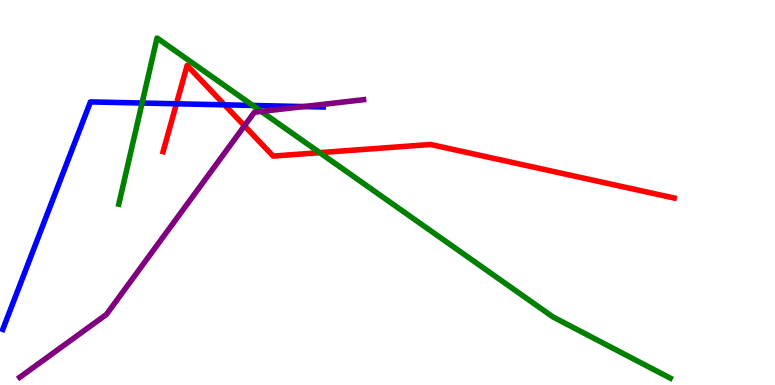[{'lines': ['blue', 'red'], 'intersections': [{'x': 2.28, 'y': 7.3}, {'x': 2.9, 'y': 7.28}]}, {'lines': ['green', 'red'], 'intersections': [{'x': 4.13, 'y': 6.04}]}, {'lines': ['purple', 'red'], 'intersections': [{'x': 3.15, 'y': 6.73}]}, {'lines': ['blue', 'green'], 'intersections': [{'x': 1.83, 'y': 7.32}, {'x': 3.26, 'y': 7.26}]}, {'lines': ['blue', 'purple'], 'intersections': [{'x': 3.92, 'y': 7.23}]}, {'lines': ['green', 'purple'], 'intersections': [{'x': 3.37, 'y': 7.11}]}]